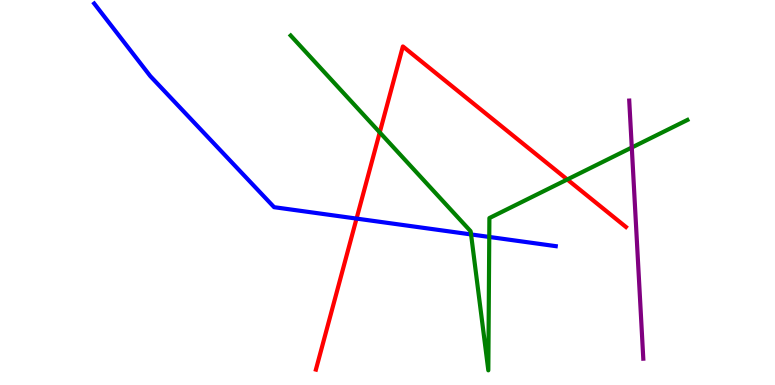[{'lines': ['blue', 'red'], 'intersections': [{'x': 4.6, 'y': 4.32}]}, {'lines': ['green', 'red'], 'intersections': [{'x': 4.9, 'y': 6.56}, {'x': 7.32, 'y': 5.34}]}, {'lines': ['purple', 'red'], 'intersections': []}, {'lines': ['blue', 'green'], 'intersections': [{'x': 6.08, 'y': 3.91}, {'x': 6.31, 'y': 3.85}]}, {'lines': ['blue', 'purple'], 'intersections': []}, {'lines': ['green', 'purple'], 'intersections': [{'x': 8.15, 'y': 6.17}]}]